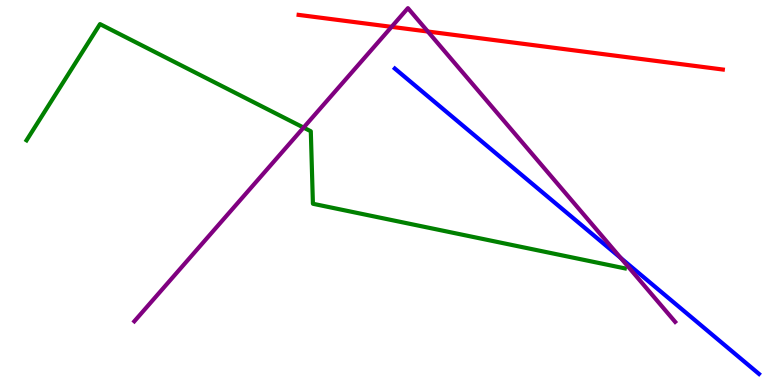[{'lines': ['blue', 'red'], 'intersections': []}, {'lines': ['green', 'red'], 'intersections': []}, {'lines': ['purple', 'red'], 'intersections': [{'x': 5.05, 'y': 9.3}, {'x': 5.52, 'y': 9.18}]}, {'lines': ['blue', 'green'], 'intersections': []}, {'lines': ['blue', 'purple'], 'intersections': [{'x': 8.01, 'y': 3.3}]}, {'lines': ['green', 'purple'], 'intersections': [{'x': 3.92, 'y': 6.69}]}]